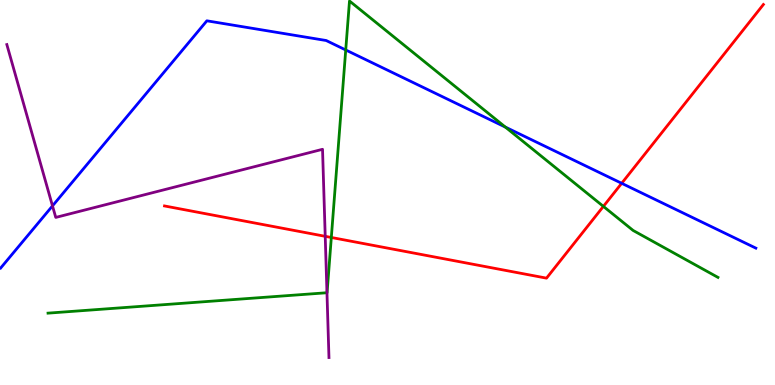[{'lines': ['blue', 'red'], 'intersections': [{'x': 8.02, 'y': 5.24}]}, {'lines': ['green', 'red'], 'intersections': [{'x': 4.28, 'y': 3.83}, {'x': 7.79, 'y': 4.64}]}, {'lines': ['purple', 'red'], 'intersections': [{'x': 4.2, 'y': 3.86}]}, {'lines': ['blue', 'green'], 'intersections': [{'x': 4.46, 'y': 8.7}, {'x': 6.52, 'y': 6.7}]}, {'lines': ['blue', 'purple'], 'intersections': [{'x': 0.677, 'y': 4.65}]}, {'lines': ['green', 'purple'], 'intersections': [{'x': 4.22, 'y': 2.4}]}]